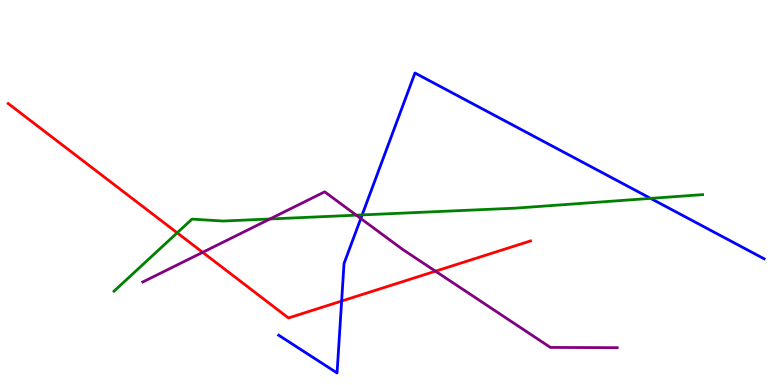[{'lines': ['blue', 'red'], 'intersections': [{'x': 4.41, 'y': 2.18}]}, {'lines': ['green', 'red'], 'intersections': [{'x': 2.29, 'y': 3.95}]}, {'lines': ['purple', 'red'], 'intersections': [{'x': 2.61, 'y': 3.45}, {'x': 5.62, 'y': 2.96}]}, {'lines': ['blue', 'green'], 'intersections': [{'x': 4.67, 'y': 4.42}, {'x': 8.4, 'y': 4.85}]}, {'lines': ['blue', 'purple'], 'intersections': [{'x': 4.66, 'y': 4.32}]}, {'lines': ['green', 'purple'], 'intersections': [{'x': 3.48, 'y': 4.31}, {'x': 4.6, 'y': 4.41}]}]